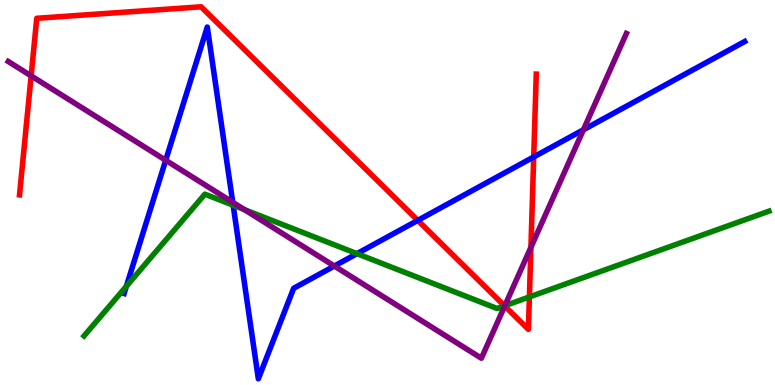[{'lines': ['blue', 'red'], 'intersections': [{'x': 5.39, 'y': 4.28}, {'x': 6.89, 'y': 5.92}]}, {'lines': ['green', 'red'], 'intersections': [{'x': 6.51, 'y': 2.06}, {'x': 6.83, 'y': 2.29}]}, {'lines': ['purple', 'red'], 'intersections': [{'x': 0.402, 'y': 8.03}, {'x': 6.51, 'y': 2.05}, {'x': 6.85, 'y': 3.58}]}, {'lines': ['blue', 'green'], 'intersections': [{'x': 1.63, 'y': 2.56}, {'x': 3.01, 'y': 4.67}, {'x': 4.61, 'y': 3.41}]}, {'lines': ['blue', 'purple'], 'intersections': [{'x': 2.14, 'y': 5.84}, {'x': 3.0, 'y': 4.75}, {'x': 4.31, 'y': 3.09}, {'x': 7.53, 'y': 6.63}]}, {'lines': ['green', 'purple'], 'intersections': [{'x': 3.15, 'y': 4.56}, {'x': 6.51, 'y': 2.06}]}]